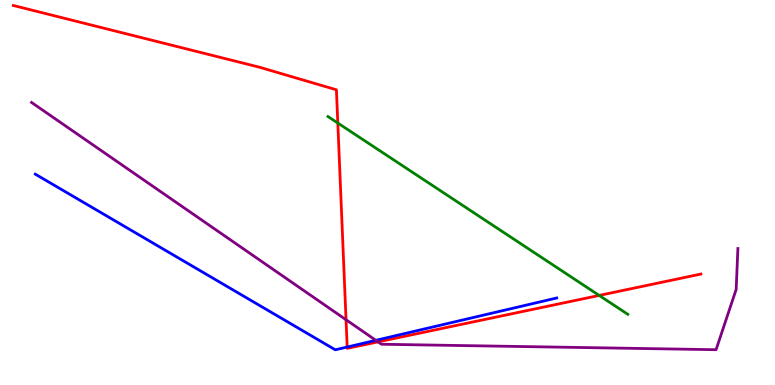[{'lines': ['blue', 'red'], 'intersections': [{'x': 4.48, 'y': 0.986}]}, {'lines': ['green', 'red'], 'intersections': [{'x': 4.36, 'y': 6.8}, {'x': 7.73, 'y': 2.33}]}, {'lines': ['purple', 'red'], 'intersections': [{'x': 4.47, 'y': 1.7}, {'x': 4.88, 'y': 1.12}]}, {'lines': ['blue', 'green'], 'intersections': []}, {'lines': ['blue', 'purple'], 'intersections': [{'x': 4.85, 'y': 1.16}]}, {'lines': ['green', 'purple'], 'intersections': []}]